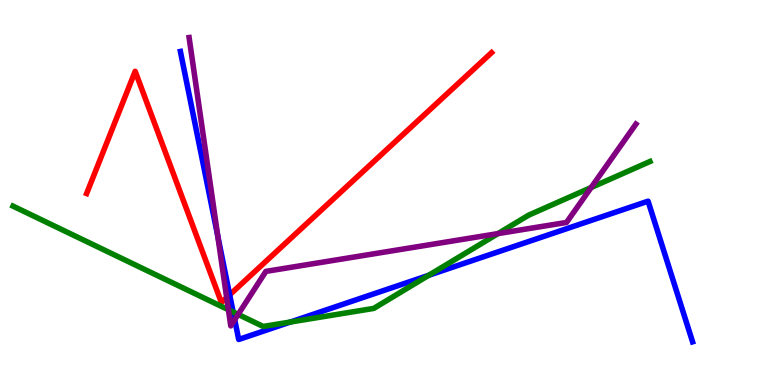[{'lines': ['blue', 'red'], 'intersections': [{'x': 2.96, 'y': 2.34}]}, {'lines': ['green', 'red'], 'intersections': []}, {'lines': ['purple', 'red'], 'intersections': [{'x': 2.92, 'y': 2.27}]}, {'lines': ['blue', 'green'], 'intersections': [{'x': 3.01, 'y': 1.9}, {'x': 3.75, 'y': 1.64}, {'x': 5.53, 'y': 2.85}]}, {'lines': ['blue', 'purple'], 'intersections': [{'x': 2.81, 'y': 3.87}, {'x': 3.03, 'y': 1.69}]}, {'lines': ['green', 'purple'], 'intersections': [{'x': 2.95, 'y': 1.95}, {'x': 3.07, 'y': 1.83}, {'x': 6.43, 'y': 3.93}, {'x': 7.63, 'y': 5.13}]}]